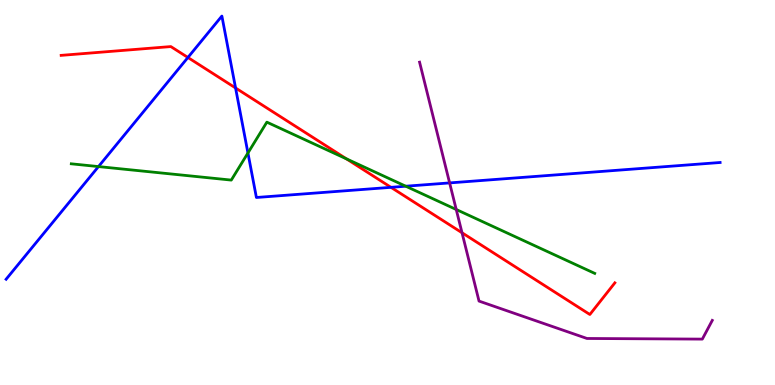[{'lines': ['blue', 'red'], 'intersections': [{'x': 2.42, 'y': 8.51}, {'x': 3.04, 'y': 7.72}, {'x': 5.04, 'y': 5.13}]}, {'lines': ['green', 'red'], 'intersections': [{'x': 4.47, 'y': 5.87}]}, {'lines': ['purple', 'red'], 'intersections': [{'x': 5.96, 'y': 3.95}]}, {'lines': ['blue', 'green'], 'intersections': [{'x': 1.27, 'y': 5.67}, {'x': 3.2, 'y': 6.03}, {'x': 5.24, 'y': 5.16}]}, {'lines': ['blue', 'purple'], 'intersections': [{'x': 5.8, 'y': 5.25}]}, {'lines': ['green', 'purple'], 'intersections': [{'x': 5.89, 'y': 4.56}]}]